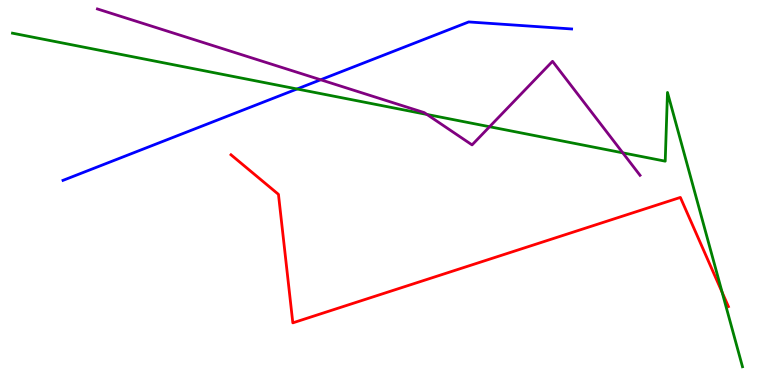[{'lines': ['blue', 'red'], 'intersections': []}, {'lines': ['green', 'red'], 'intersections': [{'x': 9.32, 'y': 2.41}]}, {'lines': ['purple', 'red'], 'intersections': []}, {'lines': ['blue', 'green'], 'intersections': [{'x': 3.83, 'y': 7.69}]}, {'lines': ['blue', 'purple'], 'intersections': [{'x': 4.14, 'y': 7.93}]}, {'lines': ['green', 'purple'], 'intersections': [{'x': 5.51, 'y': 7.03}, {'x': 6.32, 'y': 6.71}, {'x': 8.04, 'y': 6.03}]}]